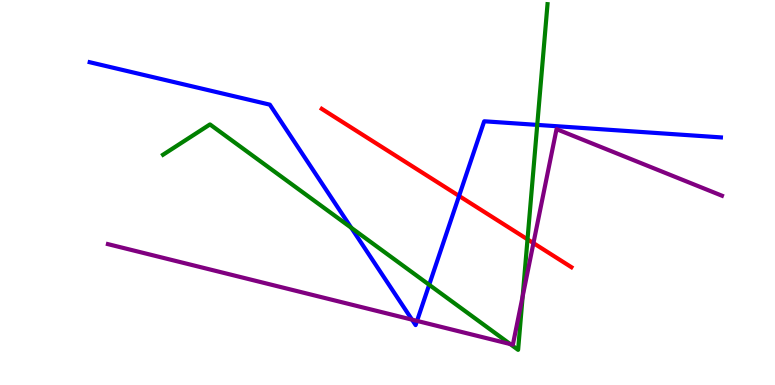[{'lines': ['blue', 'red'], 'intersections': [{'x': 5.92, 'y': 4.91}]}, {'lines': ['green', 'red'], 'intersections': [{'x': 6.81, 'y': 3.78}]}, {'lines': ['purple', 'red'], 'intersections': [{'x': 6.88, 'y': 3.69}]}, {'lines': ['blue', 'green'], 'intersections': [{'x': 4.53, 'y': 4.08}, {'x': 5.54, 'y': 2.6}, {'x': 6.93, 'y': 6.76}]}, {'lines': ['blue', 'purple'], 'intersections': [{'x': 5.32, 'y': 1.7}, {'x': 5.38, 'y': 1.66}]}, {'lines': ['green', 'purple'], 'intersections': [{'x': 6.58, 'y': 1.06}, {'x': 6.74, 'y': 2.3}]}]